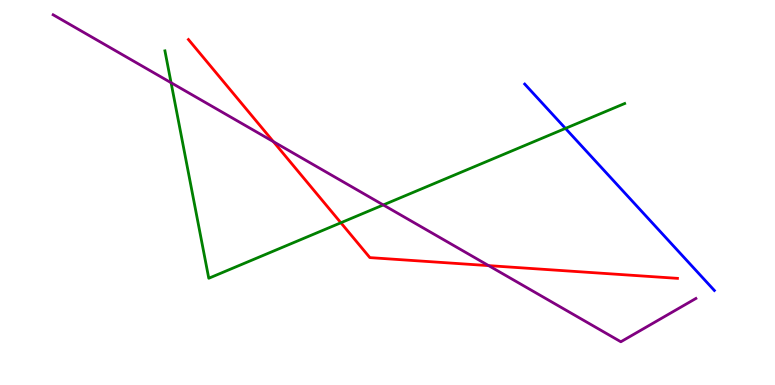[{'lines': ['blue', 'red'], 'intersections': []}, {'lines': ['green', 'red'], 'intersections': [{'x': 4.4, 'y': 4.21}]}, {'lines': ['purple', 'red'], 'intersections': [{'x': 3.53, 'y': 6.32}, {'x': 6.31, 'y': 3.1}]}, {'lines': ['blue', 'green'], 'intersections': [{'x': 7.3, 'y': 6.66}]}, {'lines': ['blue', 'purple'], 'intersections': []}, {'lines': ['green', 'purple'], 'intersections': [{'x': 2.21, 'y': 7.85}, {'x': 4.95, 'y': 4.68}]}]